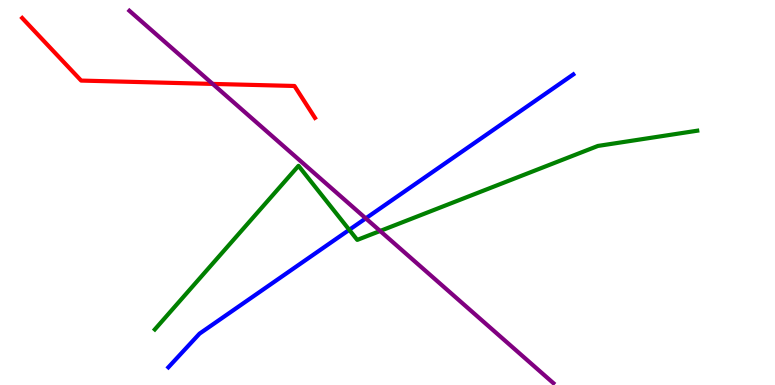[{'lines': ['blue', 'red'], 'intersections': []}, {'lines': ['green', 'red'], 'intersections': []}, {'lines': ['purple', 'red'], 'intersections': [{'x': 2.74, 'y': 7.82}]}, {'lines': ['blue', 'green'], 'intersections': [{'x': 4.51, 'y': 4.03}]}, {'lines': ['blue', 'purple'], 'intersections': [{'x': 4.72, 'y': 4.33}]}, {'lines': ['green', 'purple'], 'intersections': [{'x': 4.9, 'y': 4.0}]}]